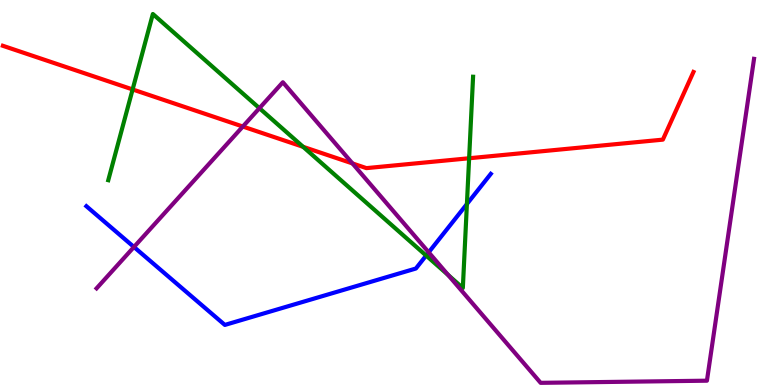[{'lines': ['blue', 'red'], 'intersections': []}, {'lines': ['green', 'red'], 'intersections': [{'x': 1.71, 'y': 7.68}, {'x': 3.91, 'y': 6.19}, {'x': 6.05, 'y': 5.89}]}, {'lines': ['purple', 'red'], 'intersections': [{'x': 3.13, 'y': 6.71}, {'x': 4.55, 'y': 5.75}]}, {'lines': ['blue', 'green'], 'intersections': [{'x': 5.5, 'y': 3.36}, {'x': 6.02, 'y': 4.7}]}, {'lines': ['blue', 'purple'], 'intersections': [{'x': 1.73, 'y': 3.58}, {'x': 5.53, 'y': 3.45}]}, {'lines': ['green', 'purple'], 'intersections': [{'x': 3.35, 'y': 7.19}, {'x': 5.78, 'y': 2.86}]}]